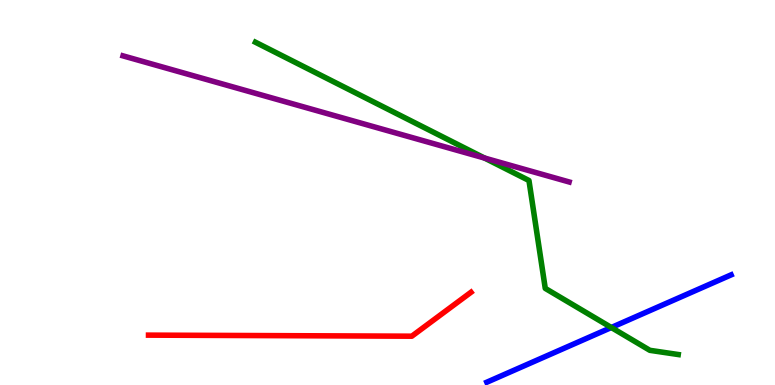[{'lines': ['blue', 'red'], 'intersections': []}, {'lines': ['green', 'red'], 'intersections': []}, {'lines': ['purple', 'red'], 'intersections': []}, {'lines': ['blue', 'green'], 'intersections': [{'x': 7.89, 'y': 1.49}]}, {'lines': ['blue', 'purple'], 'intersections': []}, {'lines': ['green', 'purple'], 'intersections': [{'x': 6.25, 'y': 5.89}]}]